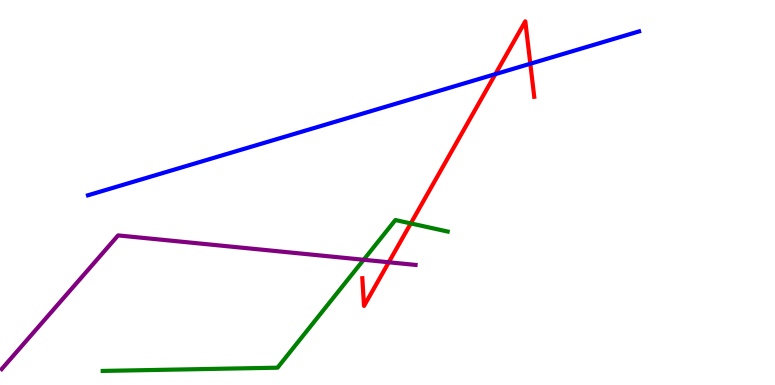[{'lines': ['blue', 'red'], 'intersections': [{'x': 6.39, 'y': 8.07}, {'x': 6.84, 'y': 8.34}]}, {'lines': ['green', 'red'], 'intersections': [{'x': 5.3, 'y': 4.2}]}, {'lines': ['purple', 'red'], 'intersections': [{'x': 5.02, 'y': 3.19}]}, {'lines': ['blue', 'green'], 'intersections': []}, {'lines': ['blue', 'purple'], 'intersections': []}, {'lines': ['green', 'purple'], 'intersections': [{'x': 4.69, 'y': 3.25}]}]